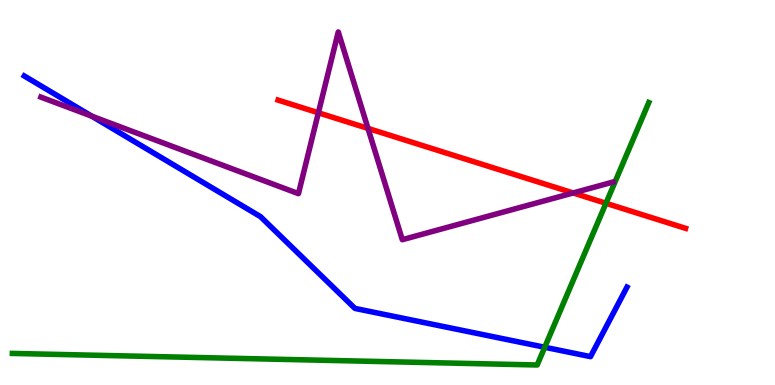[{'lines': ['blue', 'red'], 'intersections': []}, {'lines': ['green', 'red'], 'intersections': [{'x': 7.82, 'y': 4.72}]}, {'lines': ['purple', 'red'], 'intersections': [{'x': 4.11, 'y': 7.07}, {'x': 4.75, 'y': 6.66}, {'x': 7.4, 'y': 4.99}]}, {'lines': ['blue', 'green'], 'intersections': [{'x': 7.03, 'y': 0.98}]}, {'lines': ['blue', 'purple'], 'intersections': [{'x': 1.19, 'y': 6.98}]}, {'lines': ['green', 'purple'], 'intersections': []}]